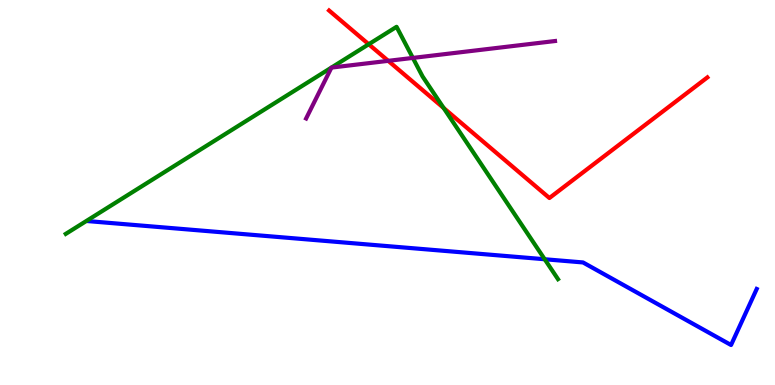[{'lines': ['blue', 'red'], 'intersections': []}, {'lines': ['green', 'red'], 'intersections': [{'x': 4.76, 'y': 8.85}, {'x': 5.72, 'y': 7.2}]}, {'lines': ['purple', 'red'], 'intersections': [{'x': 5.01, 'y': 8.42}]}, {'lines': ['blue', 'green'], 'intersections': [{'x': 7.03, 'y': 3.27}]}, {'lines': ['blue', 'purple'], 'intersections': []}, {'lines': ['green', 'purple'], 'intersections': [{'x': 5.33, 'y': 8.5}]}]